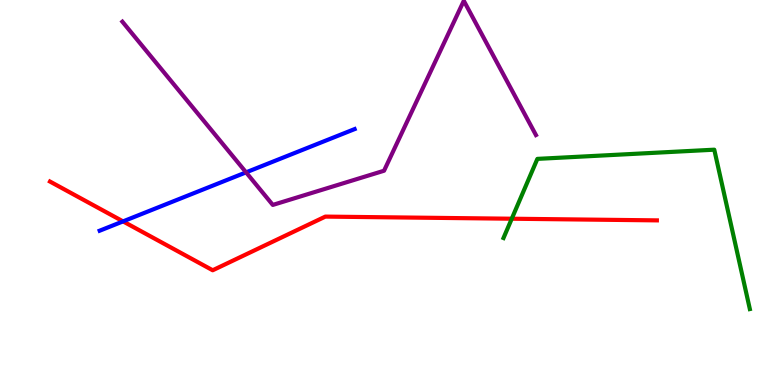[{'lines': ['blue', 'red'], 'intersections': [{'x': 1.59, 'y': 4.25}]}, {'lines': ['green', 'red'], 'intersections': [{'x': 6.6, 'y': 4.32}]}, {'lines': ['purple', 'red'], 'intersections': []}, {'lines': ['blue', 'green'], 'intersections': []}, {'lines': ['blue', 'purple'], 'intersections': [{'x': 3.18, 'y': 5.52}]}, {'lines': ['green', 'purple'], 'intersections': []}]